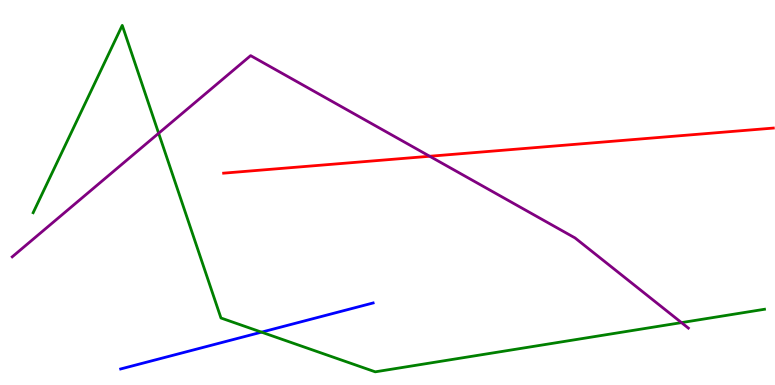[{'lines': ['blue', 'red'], 'intersections': []}, {'lines': ['green', 'red'], 'intersections': []}, {'lines': ['purple', 'red'], 'intersections': [{'x': 5.54, 'y': 5.94}]}, {'lines': ['blue', 'green'], 'intersections': [{'x': 3.37, 'y': 1.37}]}, {'lines': ['blue', 'purple'], 'intersections': []}, {'lines': ['green', 'purple'], 'intersections': [{'x': 2.05, 'y': 6.54}, {'x': 8.79, 'y': 1.62}]}]